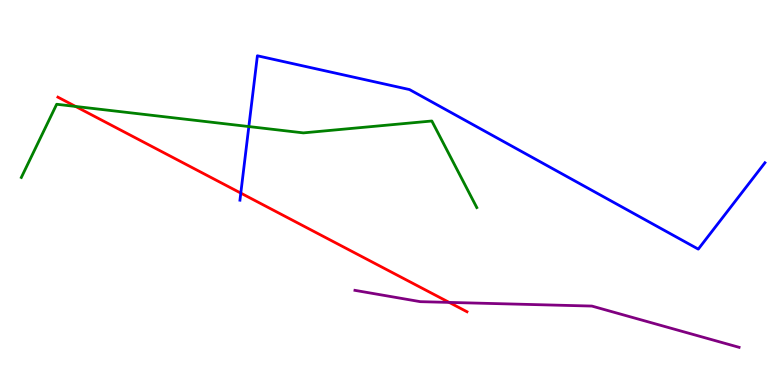[{'lines': ['blue', 'red'], 'intersections': [{'x': 3.11, 'y': 4.98}]}, {'lines': ['green', 'red'], 'intersections': [{'x': 0.976, 'y': 7.24}]}, {'lines': ['purple', 'red'], 'intersections': [{'x': 5.8, 'y': 2.15}]}, {'lines': ['blue', 'green'], 'intersections': [{'x': 3.21, 'y': 6.71}]}, {'lines': ['blue', 'purple'], 'intersections': []}, {'lines': ['green', 'purple'], 'intersections': []}]